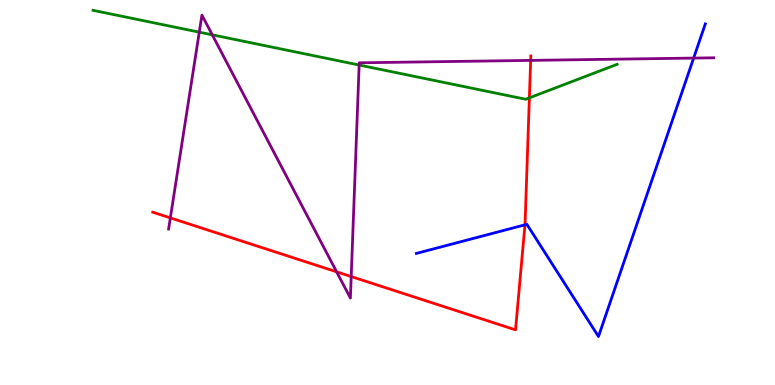[{'lines': ['blue', 'red'], 'intersections': [{'x': 6.77, 'y': 4.16}]}, {'lines': ['green', 'red'], 'intersections': [{'x': 6.83, 'y': 7.46}]}, {'lines': ['purple', 'red'], 'intersections': [{'x': 2.2, 'y': 4.34}, {'x': 4.34, 'y': 2.94}, {'x': 4.53, 'y': 2.82}, {'x': 6.85, 'y': 8.43}]}, {'lines': ['blue', 'green'], 'intersections': []}, {'lines': ['blue', 'purple'], 'intersections': [{'x': 8.95, 'y': 8.49}]}, {'lines': ['green', 'purple'], 'intersections': [{'x': 2.57, 'y': 9.16}, {'x': 2.74, 'y': 9.1}, {'x': 4.63, 'y': 8.31}]}]